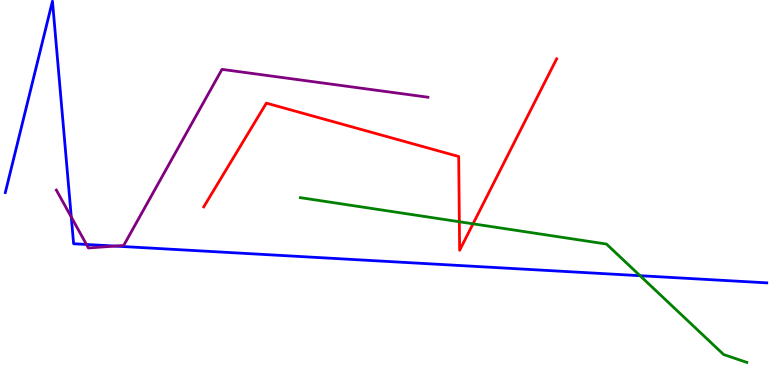[{'lines': ['blue', 'red'], 'intersections': []}, {'lines': ['green', 'red'], 'intersections': [{'x': 5.93, 'y': 4.24}, {'x': 6.1, 'y': 4.19}]}, {'lines': ['purple', 'red'], 'intersections': []}, {'lines': ['blue', 'green'], 'intersections': [{'x': 8.26, 'y': 2.84}]}, {'lines': ['blue', 'purple'], 'intersections': [{'x': 0.92, 'y': 4.36}, {'x': 1.12, 'y': 3.65}, {'x': 1.48, 'y': 3.61}]}, {'lines': ['green', 'purple'], 'intersections': []}]